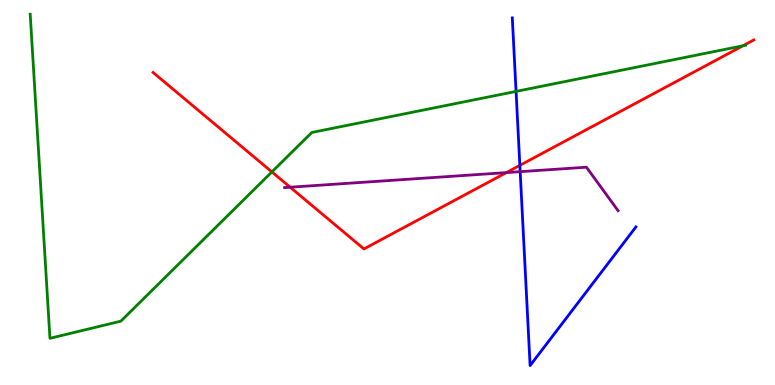[{'lines': ['blue', 'red'], 'intersections': [{'x': 6.71, 'y': 5.71}]}, {'lines': ['green', 'red'], 'intersections': [{'x': 3.51, 'y': 5.53}, {'x': 9.59, 'y': 8.81}]}, {'lines': ['purple', 'red'], 'intersections': [{'x': 3.74, 'y': 5.14}, {'x': 6.53, 'y': 5.52}]}, {'lines': ['blue', 'green'], 'intersections': [{'x': 6.66, 'y': 7.63}]}, {'lines': ['blue', 'purple'], 'intersections': [{'x': 6.71, 'y': 5.54}]}, {'lines': ['green', 'purple'], 'intersections': []}]